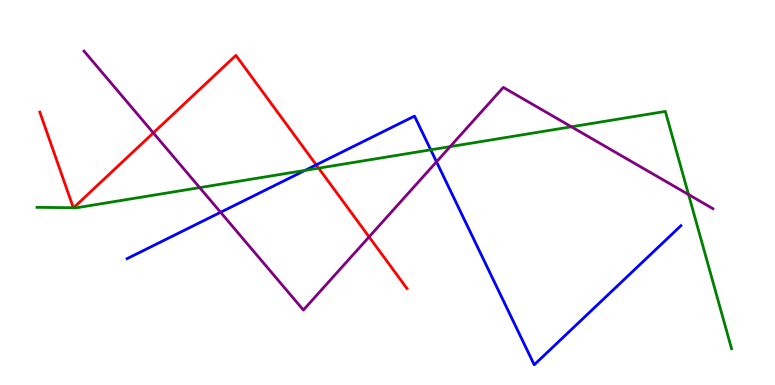[{'lines': ['blue', 'red'], 'intersections': [{'x': 4.08, 'y': 5.72}]}, {'lines': ['green', 'red'], 'intersections': [{'x': 0.946, 'y': 4.6}, {'x': 0.95, 'y': 4.6}, {'x': 4.11, 'y': 5.63}]}, {'lines': ['purple', 'red'], 'intersections': [{'x': 1.98, 'y': 6.55}, {'x': 4.76, 'y': 3.85}]}, {'lines': ['blue', 'green'], 'intersections': [{'x': 3.94, 'y': 5.57}, {'x': 5.56, 'y': 6.11}]}, {'lines': ['blue', 'purple'], 'intersections': [{'x': 2.85, 'y': 4.49}, {'x': 5.63, 'y': 5.8}]}, {'lines': ['green', 'purple'], 'intersections': [{'x': 2.58, 'y': 5.13}, {'x': 5.81, 'y': 6.19}, {'x': 7.37, 'y': 6.71}, {'x': 8.88, 'y': 4.95}]}]